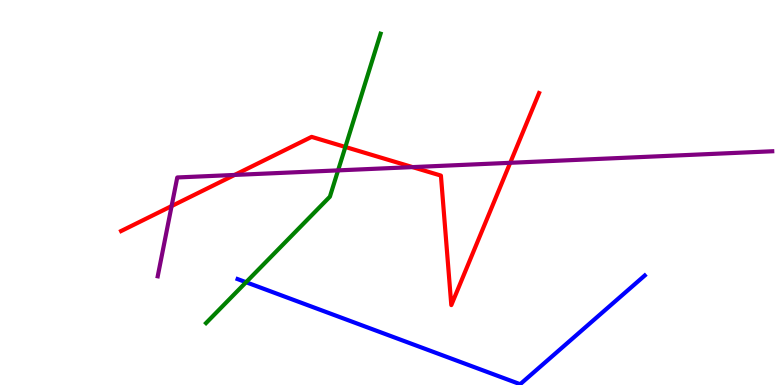[{'lines': ['blue', 'red'], 'intersections': []}, {'lines': ['green', 'red'], 'intersections': [{'x': 4.46, 'y': 6.18}]}, {'lines': ['purple', 'red'], 'intersections': [{'x': 2.21, 'y': 4.65}, {'x': 3.03, 'y': 5.46}, {'x': 5.32, 'y': 5.66}, {'x': 6.58, 'y': 5.77}]}, {'lines': ['blue', 'green'], 'intersections': [{'x': 3.18, 'y': 2.67}]}, {'lines': ['blue', 'purple'], 'intersections': []}, {'lines': ['green', 'purple'], 'intersections': [{'x': 4.36, 'y': 5.57}]}]